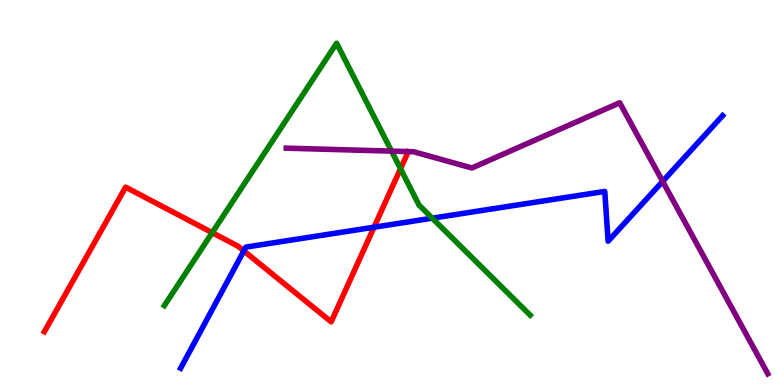[{'lines': ['blue', 'red'], 'intersections': [{'x': 3.15, 'y': 3.48}, {'x': 4.83, 'y': 4.1}]}, {'lines': ['green', 'red'], 'intersections': [{'x': 2.74, 'y': 3.96}, {'x': 5.17, 'y': 5.62}]}, {'lines': ['purple', 'red'], 'intersections': []}, {'lines': ['blue', 'green'], 'intersections': [{'x': 5.58, 'y': 4.33}]}, {'lines': ['blue', 'purple'], 'intersections': [{'x': 8.55, 'y': 5.29}]}, {'lines': ['green', 'purple'], 'intersections': [{'x': 5.05, 'y': 6.07}]}]